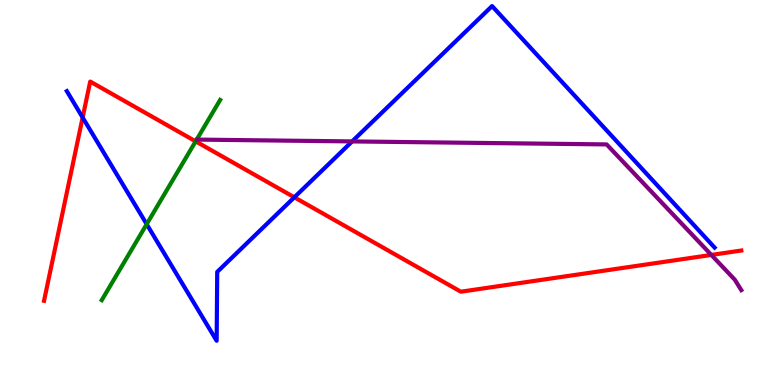[{'lines': ['blue', 'red'], 'intersections': [{'x': 1.07, 'y': 6.95}, {'x': 3.8, 'y': 4.88}]}, {'lines': ['green', 'red'], 'intersections': [{'x': 2.52, 'y': 6.33}]}, {'lines': ['purple', 'red'], 'intersections': [{'x': 9.18, 'y': 3.38}]}, {'lines': ['blue', 'green'], 'intersections': [{'x': 1.89, 'y': 4.18}]}, {'lines': ['blue', 'purple'], 'intersections': [{'x': 4.54, 'y': 6.33}]}, {'lines': ['green', 'purple'], 'intersections': []}]